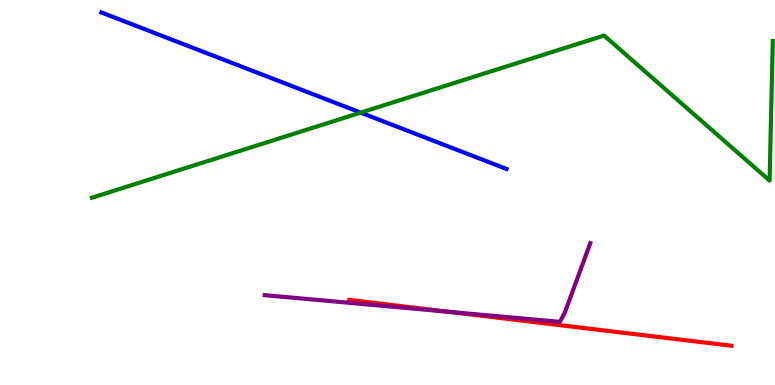[{'lines': ['blue', 'red'], 'intersections': []}, {'lines': ['green', 'red'], 'intersections': []}, {'lines': ['purple', 'red'], 'intersections': [{'x': 5.78, 'y': 1.9}]}, {'lines': ['blue', 'green'], 'intersections': [{'x': 4.65, 'y': 7.07}]}, {'lines': ['blue', 'purple'], 'intersections': []}, {'lines': ['green', 'purple'], 'intersections': []}]